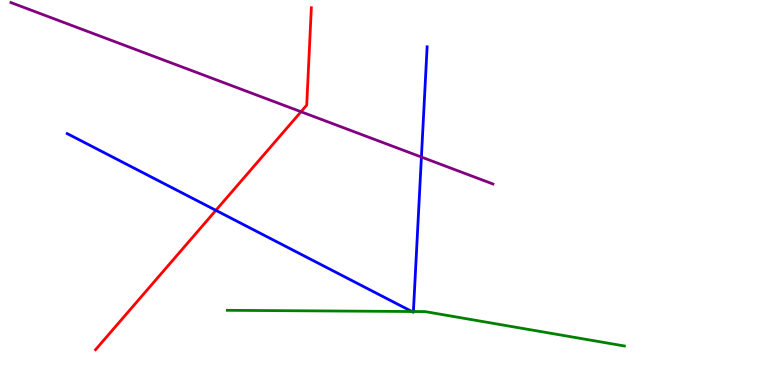[{'lines': ['blue', 'red'], 'intersections': [{'x': 2.79, 'y': 4.54}]}, {'lines': ['green', 'red'], 'intersections': []}, {'lines': ['purple', 'red'], 'intersections': [{'x': 3.88, 'y': 7.1}]}, {'lines': ['blue', 'green'], 'intersections': [{'x': 5.31, 'y': 1.91}, {'x': 5.33, 'y': 1.91}]}, {'lines': ['blue', 'purple'], 'intersections': [{'x': 5.44, 'y': 5.92}]}, {'lines': ['green', 'purple'], 'intersections': []}]